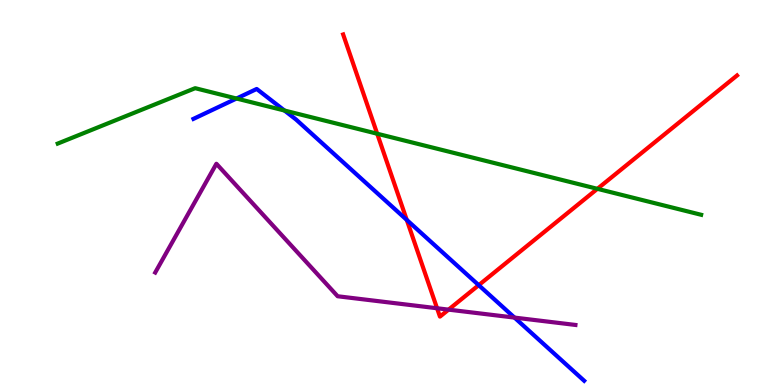[{'lines': ['blue', 'red'], 'intersections': [{'x': 5.25, 'y': 4.29}, {'x': 6.18, 'y': 2.59}]}, {'lines': ['green', 'red'], 'intersections': [{'x': 4.87, 'y': 6.53}, {'x': 7.71, 'y': 5.1}]}, {'lines': ['purple', 'red'], 'intersections': [{'x': 5.64, 'y': 1.99}, {'x': 5.79, 'y': 1.96}]}, {'lines': ['blue', 'green'], 'intersections': [{'x': 3.05, 'y': 7.44}, {'x': 3.67, 'y': 7.13}]}, {'lines': ['blue', 'purple'], 'intersections': [{'x': 6.64, 'y': 1.75}]}, {'lines': ['green', 'purple'], 'intersections': []}]